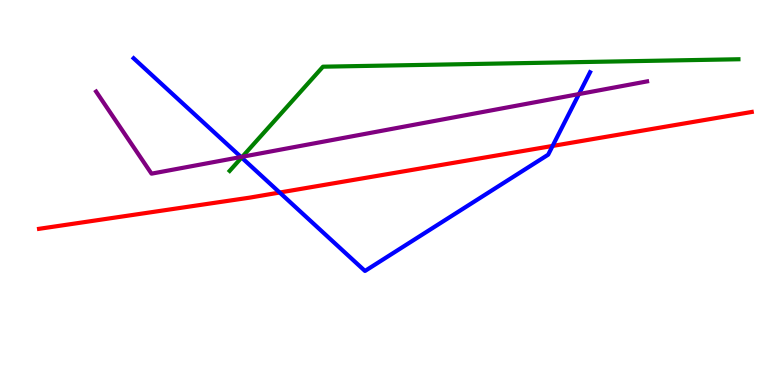[{'lines': ['blue', 'red'], 'intersections': [{'x': 3.61, 'y': 5.0}, {'x': 7.13, 'y': 6.21}]}, {'lines': ['green', 'red'], 'intersections': []}, {'lines': ['purple', 'red'], 'intersections': []}, {'lines': ['blue', 'green'], 'intersections': [{'x': 3.12, 'y': 5.91}]}, {'lines': ['blue', 'purple'], 'intersections': [{'x': 3.11, 'y': 5.92}, {'x': 7.47, 'y': 7.56}]}, {'lines': ['green', 'purple'], 'intersections': [{'x': 3.13, 'y': 5.93}]}]